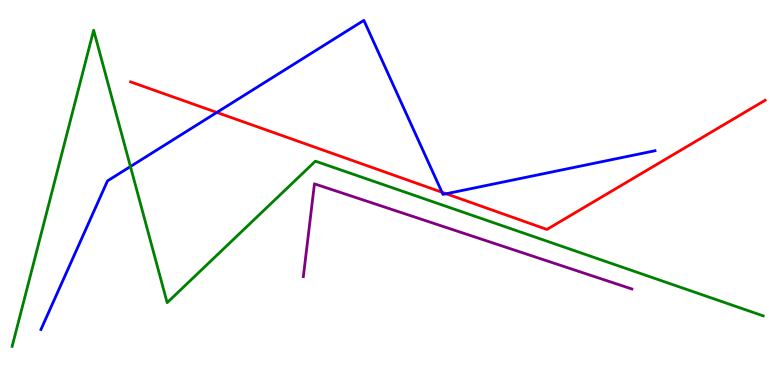[{'lines': ['blue', 'red'], 'intersections': [{'x': 2.8, 'y': 7.08}, {'x': 5.7, 'y': 5.01}, {'x': 5.76, 'y': 4.97}]}, {'lines': ['green', 'red'], 'intersections': []}, {'lines': ['purple', 'red'], 'intersections': []}, {'lines': ['blue', 'green'], 'intersections': [{'x': 1.68, 'y': 5.67}]}, {'lines': ['blue', 'purple'], 'intersections': []}, {'lines': ['green', 'purple'], 'intersections': []}]